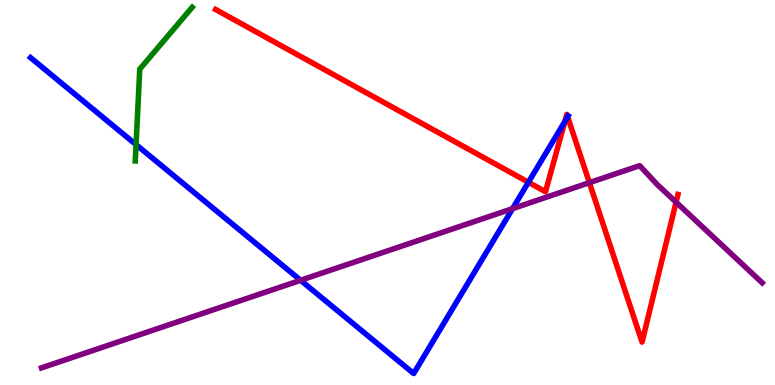[{'lines': ['blue', 'red'], 'intersections': [{'x': 6.82, 'y': 5.27}, {'x': 7.29, 'y': 6.85}, {'x': 7.32, 'y': 6.97}]}, {'lines': ['green', 'red'], 'intersections': []}, {'lines': ['purple', 'red'], 'intersections': [{'x': 7.6, 'y': 5.26}, {'x': 8.72, 'y': 4.75}]}, {'lines': ['blue', 'green'], 'intersections': [{'x': 1.76, 'y': 6.24}]}, {'lines': ['blue', 'purple'], 'intersections': [{'x': 3.88, 'y': 2.72}, {'x': 6.61, 'y': 4.58}]}, {'lines': ['green', 'purple'], 'intersections': []}]